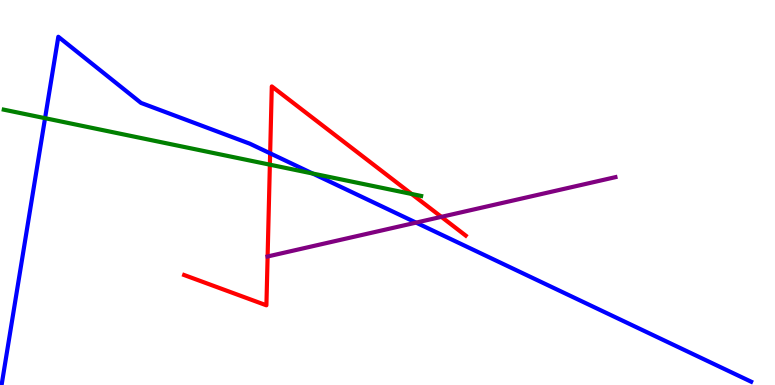[{'lines': ['blue', 'red'], 'intersections': [{'x': 3.49, 'y': 6.02}]}, {'lines': ['green', 'red'], 'intersections': [{'x': 3.48, 'y': 5.72}, {'x': 5.31, 'y': 4.96}]}, {'lines': ['purple', 'red'], 'intersections': [{'x': 3.45, 'y': 3.34}, {'x': 5.69, 'y': 4.37}]}, {'lines': ['blue', 'green'], 'intersections': [{'x': 0.581, 'y': 6.93}, {'x': 4.03, 'y': 5.49}]}, {'lines': ['blue', 'purple'], 'intersections': [{'x': 5.37, 'y': 4.22}]}, {'lines': ['green', 'purple'], 'intersections': []}]